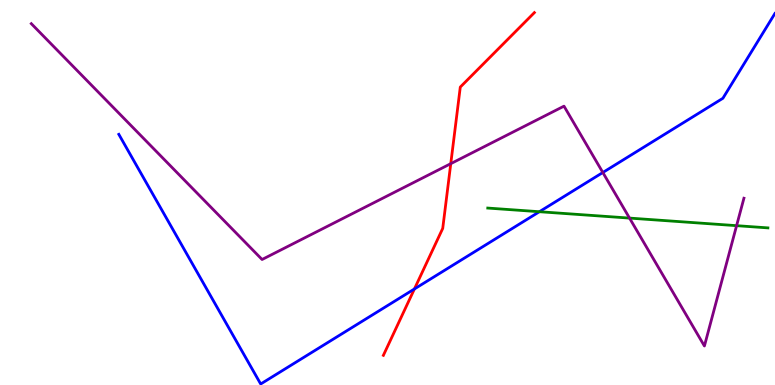[{'lines': ['blue', 'red'], 'intersections': [{'x': 5.35, 'y': 2.49}]}, {'lines': ['green', 'red'], 'intersections': []}, {'lines': ['purple', 'red'], 'intersections': [{'x': 5.82, 'y': 5.75}]}, {'lines': ['blue', 'green'], 'intersections': [{'x': 6.96, 'y': 4.5}]}, {'lines': ['blue', 'purple'], 'intersections': [{'x': 7.78, 'y': 5.52}]}, {'lines': ['green', 'purple'], 'intersections': [{'x': 8.12, 'y': 4.34}, {'x': 9.5, 'y': 4.14}]}]